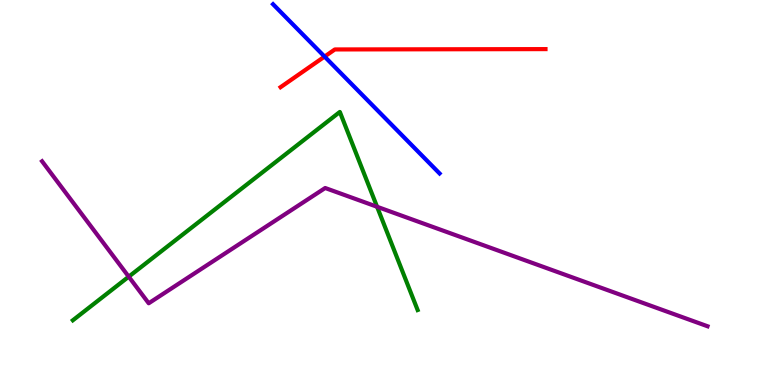[{'lines': ['blue', 'red'], 'intersections': [{'x': 4.19, 'y': 8.53}]}, {'lines': ['green', 'red'], 'intersections': []}, {'lines': ['purple', 'red'], 'intersections': []}, {'lines': ['blue', 'green'], 'intersections': []}, {'lines': ['blue', 'purple'], 'intersections': []}, {'lines': ['green', 'purple'], 'intersections': [{'x': 1.66, 'y': 2.81}, {'x': 4.87, 'y': 4.63}]}]